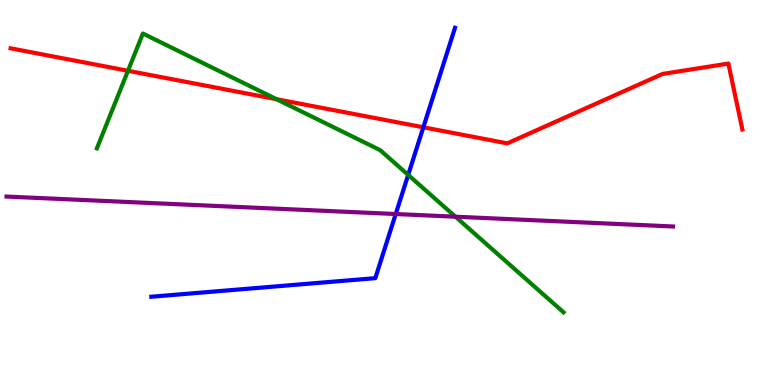[{'lines': ['blue', 'red'], 'intersections': [{'x': 5.46, 'y': 6.69}]}, {'lines': ['green', 'red'], 'intersections': [{'x': 1.65, 'y': 8.16}, {'x': 3.57, 'y': 7.42}]}, {'lines': ['purple', 'red'], 'intersections': []}, {'lines': ['blue', 'green'], 'intersections': [{'x': 5.27, 'y': 5.46}]}, {'lines': ['blue', 'purple'], 'intersections': [{'x': 5.11, 'y': 4.44}]}, {'lines': ['green', 'purple'], 'intersections': [{'x': 5.88, 'y': 4.37}]}]